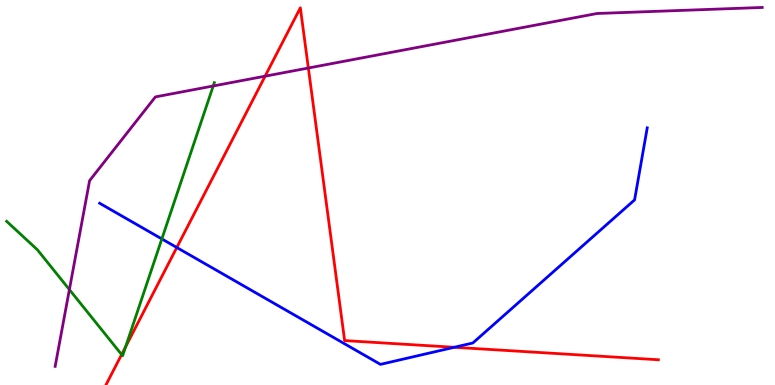[{'lines': ['blue', 'red'], 'intersections': [{'x': 2.28, 'y': 3.57}, {'x': 5.86, 'y': 0.98}]}, {'lines': ['green', 'red'], 'intersections': [{'x': 1.57, 'y': 0.791}, {'x': 1.62, 'y': 0.993}]}, {'lines': ['purple', 'red'], 'intersections': [{'x': 3.42, 'y': 8.02}, {'x': 3.98, 'y': 8.23}]}, {'lines': ['blue', 'green'], 'intersections': [{'x': 2.09, 'y': 3.79}]}, {'lines': ['blue', 'purple'], 'intersections': []}, {'lines': ['green', 'purple'], 'intersections': [{'x': 0.895, 'y': 2.48}, {'x': 2.75, 'y': 7.77}]}]